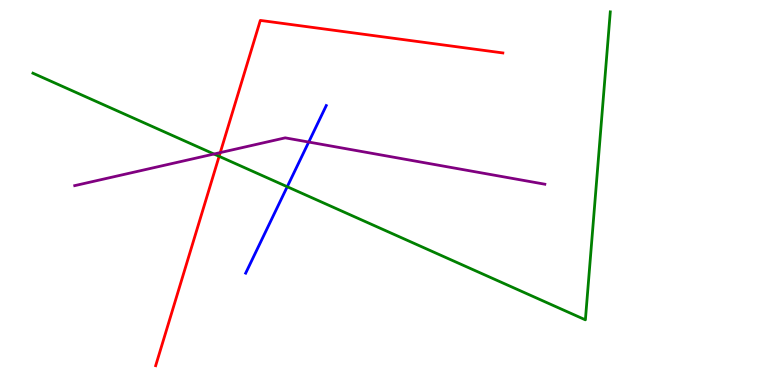[{'lines': ['blue', 'red'], 'intersections': []}, {'lines': ['green', 'red'], 'intersections': [{'x': 2.83, 'y': 5.94}]}, {'lines': ['purple', 'red'], 'intersections': [{'x': 2.84, 'y': 6.04}]}, {'lines': ['blue', 'green'], 'intersections': [{'x': 3.71, 'y': 5.15}]}, {'lines': ['blue', 'purple'], 'intersections': [{'x': 3.98, 'y': 6.31}]}, {'lines': ['green', 'purple'], 'intersections': [{'x': 2.76, 'y': 6.0}]}]